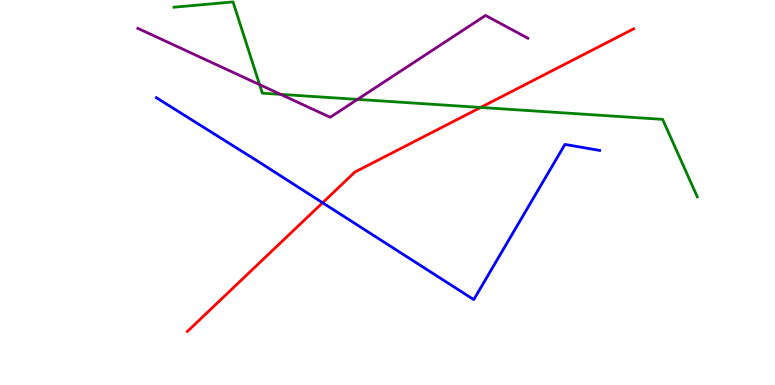[{'lines': ['blue', 'red'], 'intersections': [{'x': 4.16, 'y': 4.73}]}, {'lines': ['green', 'red'], 'intersections': [{'x': 6.2, 'y': 7.21}]}, {'lines': ['purple', 'red'], 'intersections': []}, {'lines': ['blue', 'green'], 'intersections': []}, {'lines': ['blue', 'purple'], 'intersections': []}, {'lines': ['green', 'purple'], 'intersections': [{'x': 3.35, 'y': 7.8}, {'x': 3.62, 'y': 7.55}, {'x': 4.61, 'y': 7.42}]}]